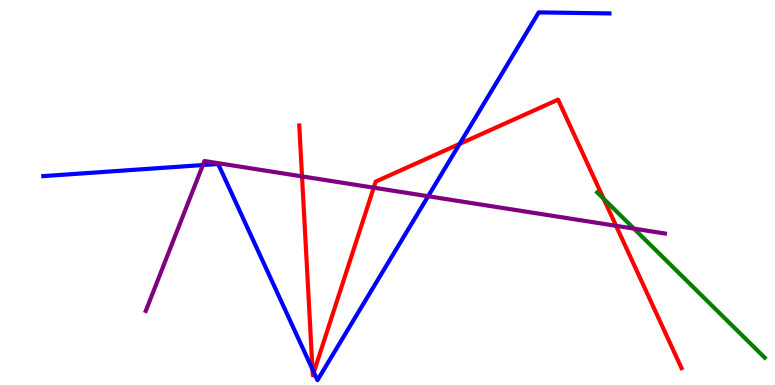[{'lines': ['blue', 'red'], 'intersections': [{'x': 4.03, 'y': 0.407}, {'x': 4.05, 'y': 0.331}, {'x': 5.93, 'y': 6.26}]}, {'lines': ['green', 'red'], 'intersections': [{'x': 7.79, 'y': 4.84}]}, {'lines': ['purple', 'red'], 'intersections': [{'x': 3.9, 'y': 5.42}, {'x': 4.82, 'y': 5.13}, {'x': 7.95, 'y': 4.13}]}, {'lines': ['blue', 'green'], 'intersections': []}, {'lines': ['blue', 'purple'], 'intersections': [{'x': 2.62, 'y': 5.71}, {'x': 5.52, 'y': 4.9}]}, {'lines': ['green', 'purple'], 'intersections': [{'x': 8.18, 'y': 4.06}]}]